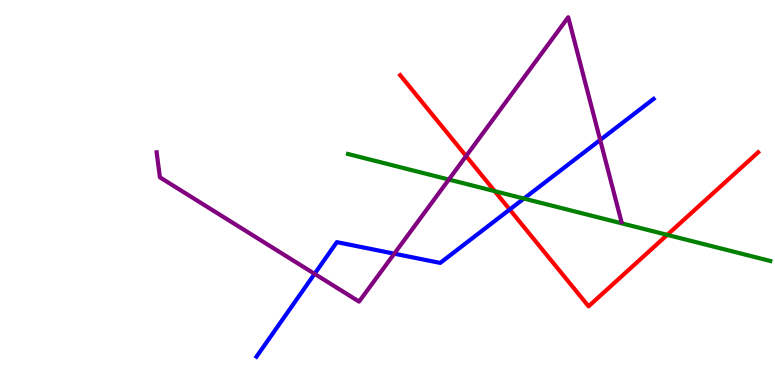[{'lines': ['blue', 'red'], 'intersections': [{'x': 6.58, 'y': 4.56}]}, {'lines': ['green', 'red'], 'intersections': [{'x': 6.38, 'y': 5.03}, {'x': 8.61, 'y': 3.9}]}, {'lines': ['purple', 'red'], 'intersections': [{'x': 6.01, 'y': 5.95}]}, {'lines': ['blue', 'green'], 'intersections': [{'x': 6.76, 'y': 4.84}]}, {'lines': ['blue', 'purple'], 'intersections': [{'x': 4.06, 'y': 2.89}, {'x': 5.09, 'y': 3.41}, {'x': 7.74, 'y': 6.36}]}, {'lines': ['green', 'purple'], 'intersections': [{'x': 5.79, 'y': 5.34}]}]